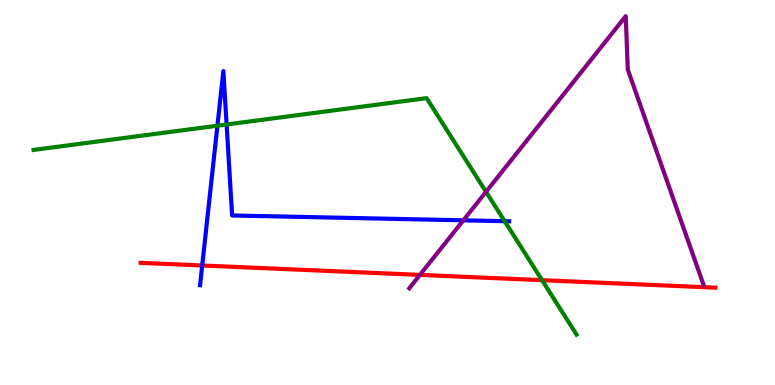[{'lines': ['blue', 'red'], 'intersections': [{'x': 2.61, 'y': 3.1}]}, {'lines': ['green', 'red'], 'intersections': [{'x': 6.99, 'y': 2.72}]}, {'lines': ['purple', 'red'], 'intersections': [{'x': 5.42, 'y': 2.86}]}, {'lines': ['blue', 'green'], 'intersections': [{'x': 2.81, 'y': 6.73}, {'x': 2.92, 'y': 6.77}, {'x': 6.51, 'y': 4.25}]}, {'lines': ['blue', 'purple'], 'intersections': [{'x': 5.98, 'y': 4.28}]}, {'lines': ['green', 'purple'], 'intersections': [{'x': 6.27, 'y': 5.02}]}]